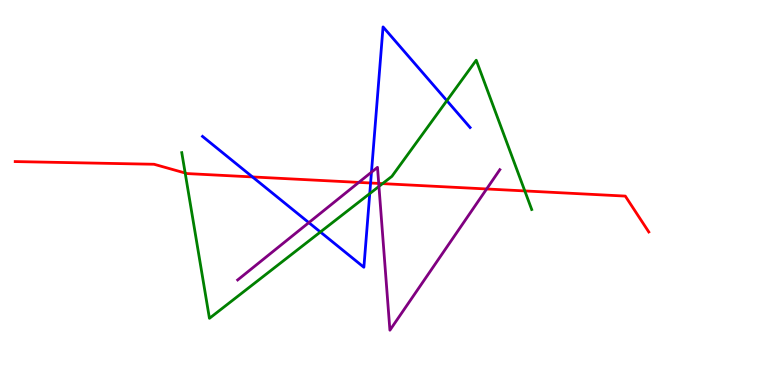[{'lines': ['blue', 'red'], 'intersections': [{'x': 3.26, 'y': 5.4}, {'x': 4.78, 'y': 5.25}]}, {'lines': ['green', 'red'], 'intersections': [{'x': 2.39, 'y': 5.51}, {'x': 4.94, 'y': 5.23}, {'x': 6.77, 'y': 5.04}]}, {'lines': ['purple', 'red'], 'intersections': [{'x': 4.63, 'y': 5.26}, {'x': 4.89, 'y': 5.24}, {'x': 6.28, 'y': 5.09}]}, {'lines': ['blue', 'green'], 'intersections': [{'x': 4.13, 'y': 3.97}, {'x': 4.77, 'y': 4.97}, {'x': 5.77, 'y': 7.39}]}, {'lines': ['blue', 'purple'], 'intersections': [{'x': 3.98, 'y': 4.22}, {'x': 4.79, 'y': 5.53}]}, {'lines': ['green', 'purple'], 'intersections': [{'x': 4.89, 'y': 5.16}]}]